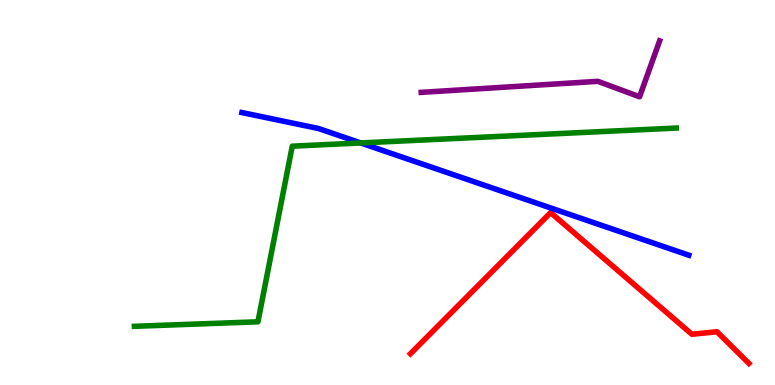[{'lines': ['blue', 'red'], 'intersections': []}, {'lines': ['green', 'red'], 'intersections': []}, {'lines': ['purple', 'red'], 'intersections': []}, {'lines': ['blue', 'green'], 'intersections': [{'x': 4.65, 'y': 6.29}]}, {'lines': ['blue', 'purple'], 'intersections': []}, {'lines': ['green', 'purple'], 'intersections': []}]